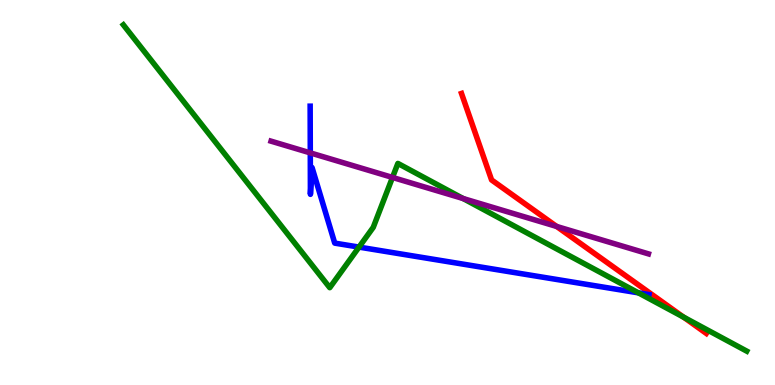[{'lines': ['blue', 'red'], 'intersections': []}, {'lines': ['green', 'red'], 'intersections': [{'x': 8.82, 'y': 1.76}]}, {'lines': ['purple', 'red'], 'intersections': [{'x': 7.18, 'y': 4.12}]}, {'lines': ['blue', 'green'], 'intersections': [{'x': 4.63, 'y': 3.58}, {'x': 8.24, 'y': 2.39}]}, {'lines': ['blue', 'purple'], 'intersections': [{'x': 4.0, 'y': 6.03}]}, {'lines': ['green', 'purple'], 'intersections': [{'x': 5.06, 'y': 5.39}, {'x': 5.98, 'y': 4.84}]}]